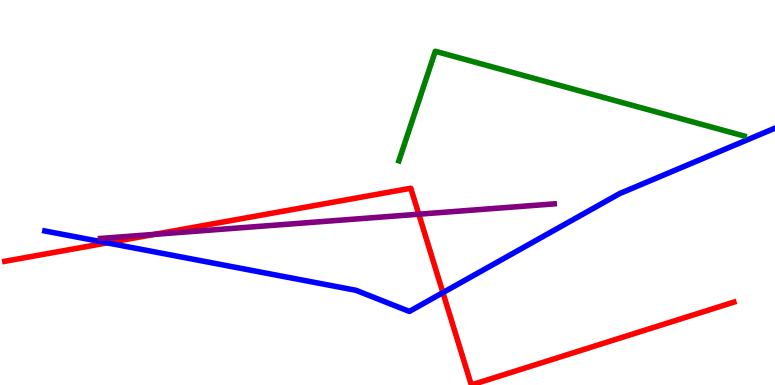[{'lines': ['blue', 'red'], 'intersections': [{'x': 1.38, 'y': 3.69}, {'x': 5.72, 'y': 2.4}]}, {'lines': ['green', 'red'], 'intersections': []}, {'lines': ['purple', 'red'], 'intersections': [{'x': 1.99, 'y': 3.91}, {'x': 5.4, 'y': 4.44}]}, {'lines': ['blue', 'green'], 'intersections': []}, {'lines': ['blue', 'purple'], 'intersections': []}, {'lines': ['green', 'purple'], 'intersections': []}]